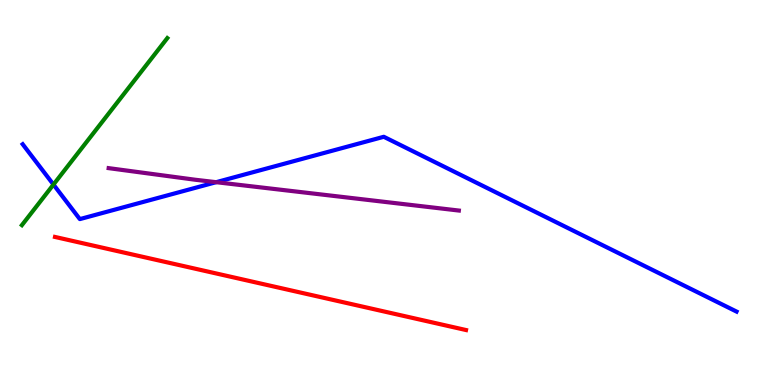[{'lines': ['blue', 'red'], 'intersections': []}, {'lines': ['green', 'red'], 'intersections': []}, {'lines': ['purple', 'red'], 'intersections': []}, {'lines': ['blue', 'green'], 'intersections': [{'x': 0.69, 'y': 5.21}]}, {'lines': ['blue', 'purple'], 'intersections': [{'x': 2.79, 'y': 5.27}]}, {'lines': ['green', 'purple'], 'intersections': []}]